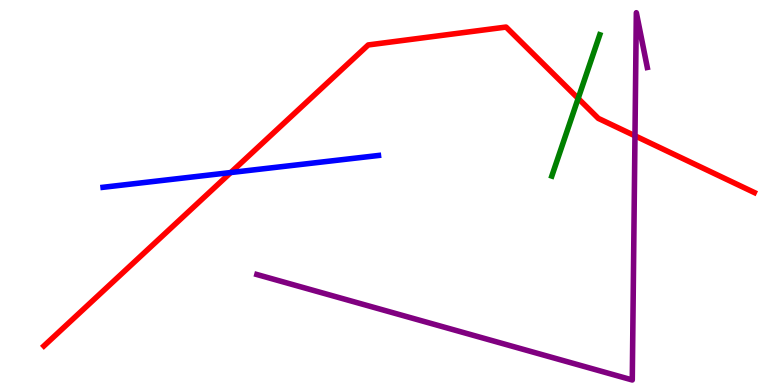[{'lines': ['blue', 'red'], 'intersections': [{'x': 2.98, 'y': 5.52}]}, {'lines': ['green', 'red'], 'intersections': [{'x': 7.46, 'y': 7.44}]}, {'lines': ['purple', 'red'], 'intersections': [{'x': 8.19, 'y': 6.47}]}, {'lines': ['blue', 'green'], 'intersections': []}, {'lines': ['blue', 'purple'], 'intersections': []}, {'lines': ['green', 'purple'], 'intersections': []}]